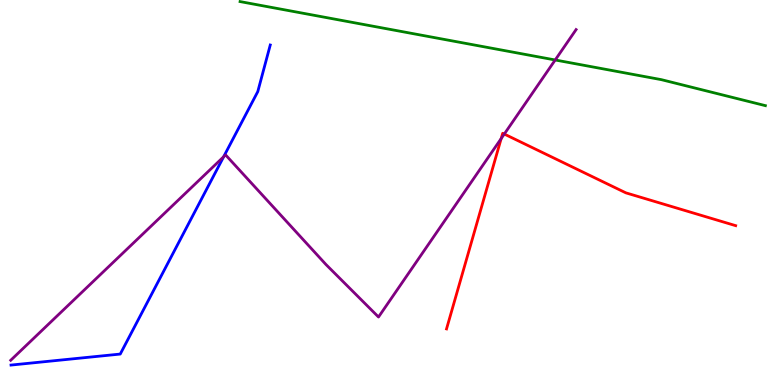[{'lines': ['blue', 'red'], 'intersections': []}, {'lines': ['green', 'red'], 'intersections': []}, {'lines': ['purple', 'red'], 'intersections': [{'x': 6.47, 'y': 6.4}, {'x': 6.51, 'y': 6.52}]}, {'lines': ['blue', 'green'], 'intersections': []}, {'lines': ['blue', 'purple'], 'intersections': [{'x': 2.89, 'y': 5.93}]}, {'lines': ['green', 'purple'], 'intersections': [{'x': 7.16, 'y': 8.44}]}]